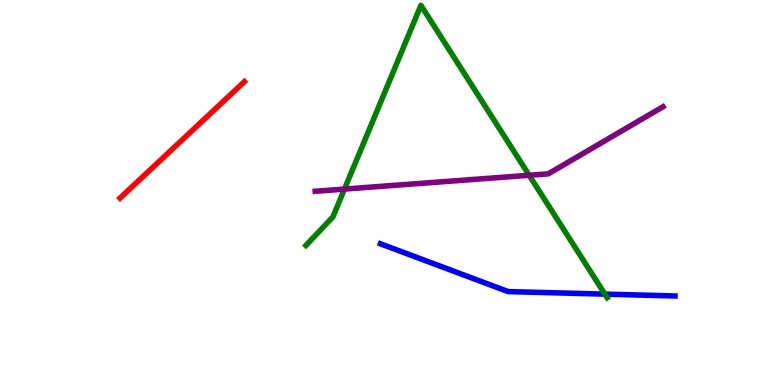[{'lines': ['blue', 'red'], 'intersections': []}, {'lines': ['green', 'red'], 'intersections': []}, {'lines': ['purple', 'red'], 'intersections': []}, {'lines': ['blue', 'green'], 'intersections': [{'x': 7.81, 'y': 2.36}]}, {'lines': ['blue', 'purple'], 'intersections': []}, {'lines': ['green', 'purple'], 'intersections': [{'x': 4.44, 'y': 5.09}, {'x': 6.83, 'y': 5.45}]}]